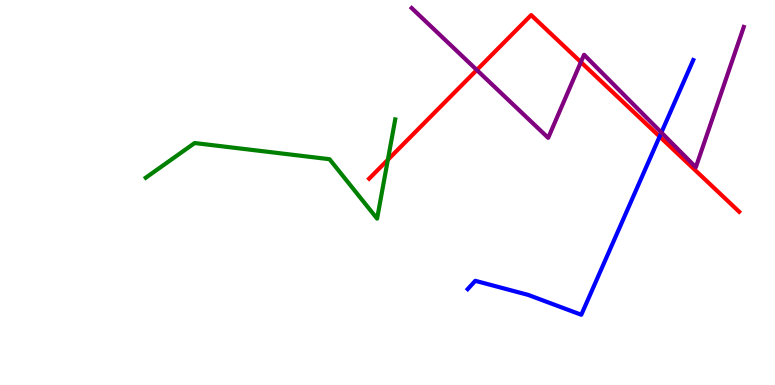[{'lines': ['blue', 'red'], 'intersections': [{'x': 8.51, 'y': 6.45}]}, {'lines': ['green', 'red'], 'intersections': [{'x': 5.0, 'y': 5.85}]}, {'lines': ['purple', 'red'], 'intersections': [{'x': 6.15, 'y': 8.18}, {'x': 7.5, 'y': 8.39}]}, {'lines': ['blue', 'green'], 'intersections': []}, {'lines': ['blue', 'purple'], 'intersections': [{'x': 8.53, 'y': 6.56}]}, {'lines': ['green', 'purple'], 'intersections': []}]